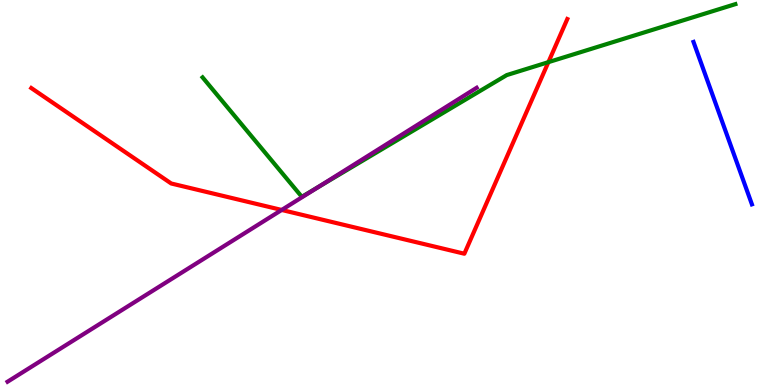[{'lines': ['blue', 'red'], 'intersections': []}, {'lines': ['green', 'red'], 'intersections': [{'x': 7.08, 'y': 8.39}]}, {'lines': ['purple', 'red'], 'intersections': [{'x': 3.63, 'y': 4.55}]}, {'lines': ['blue', 'green'], 'intersections': []}, {'lines': ['blue', 'purple'], 'intersections': []}, {'lines': ['green', 'purple'], 'intersections': [{'x': 4.11, 'y': 5.14}]}]